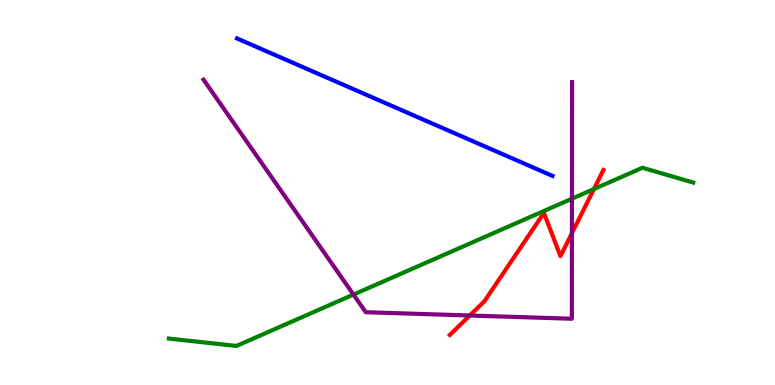[{'lines': ['blue', 'red'], 'intersections': []}, {'lines': ['green', 'red'], 'intersections': [{'x': 7.66, 'y': 5.09}]}, {'lines': ['purple', 'red'], 'intersections': [{'x': 6.06, 'y': 1.81}, {'x': 7.38, 'y': 3.94}]}, {'lines': ['blue', 'green'], 'intersections': []}, {'lines': ['blue', 'purple'], 'intersections': []}, {'lines': ['green', 'purple'], 'intersections': [{'x': 4.56, 'y': 2.35}, {'x': 7.38, 'y': 4.84}]}]